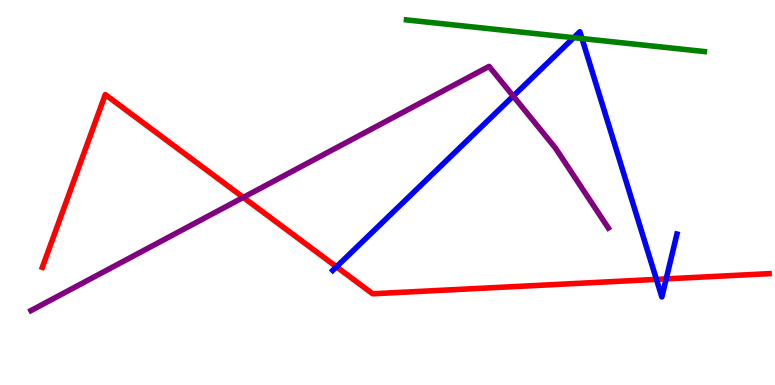[{'lines': ['blue', 'red'], 'intersections': [{'x': 4.34, 'y': 3.07}, {'x': 8.47, 'y': 2.74}, {'x': 8.6, 'y': 2.76}]}, {'lines': ['green', 'red'], 'intersections': []}, {'lines': ['purple', 'red'], 'intersections': [{'x': 3.14, 'y': 4.87}]}, {'lines': ['blue', 'green'], 'intersections': [{'x': 7.4, 'y': 9.02}, {'x': 7.51, 'y': 9.0}]}, {'lines': ['blue', 'purple'], 'intersections': [{'x': 6.62, 'y': 7.5}]}, {'lines': ['green', 'purple'], 'intersections': []}]